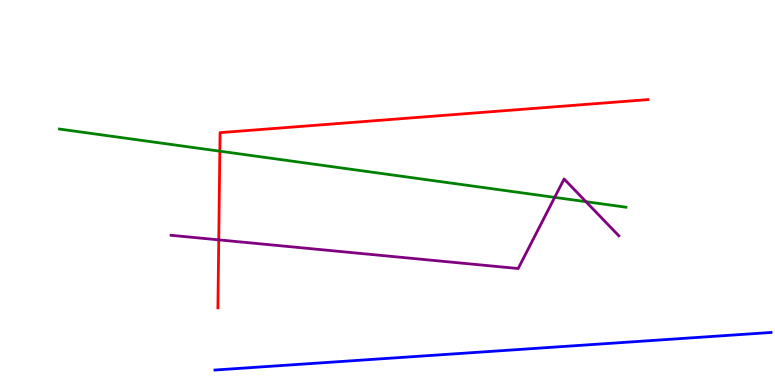[{'lines': ['blue', 'red'], 'intersections': []}, {'lines': ['green', 'red'], 'intersections': [{'x': 2.84, 'y': 6.07}]}, {'lines': ['purple', 'red'], 'intersections': [{'x': 2.82, 'y': 3.77}]}, {'lines': ['blue', 'green'], 'intersections': []}, {'lines': ['blue', 'purple'], 'intersections': []}, {'lines': ['green', 'purple'], 'intersections': [{'x': 7.16, 'y': 4.87}, {'x': 7.56, 'y': 4.76}]}]